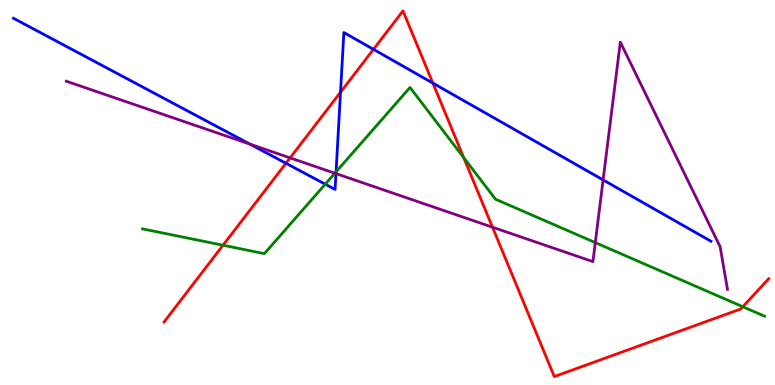[{'lines': ['blue', 'red'], 'intersections': [{'x': 3.69, 'y': 5.76}, {'x': 4.39, 'y': 7.6}, {'x': 4.82, 'y': 8.72}, {'x': 5.59, 'y': 7.84}]}, {'lines': ['green', 'red'], 'intersections': [{'x': 2.88, 'y': 3.63}, {'x': 5.98, 'y': 5.91}, {'x': 9.58, 'y': 2.03}]}, {'lines': ['purple', 'red'], 'intersections': [{'x': 3.74, 'y': 5.9}, {'x': 6.35, 'y': 4.1}]}, {'lines': ['blue', 'green'], 'intersections': [{'x': 4.2, 'y': 5.22}, {'x': 4.34, 'y': 5.54}]}, {'lines': ['blue', 'purple'], 'intersections': [{'x': 3.23, 'y': 6.26}, {'x': 4.34, 'y': 5.49}, {'x': 7.78, 'y': 5.33}]}, {'lines': ['green', 'purple'], 'intersections': [{'x': 4.32, 'y': 5.5}, {'x': 7.68, 'y': 3.7}]}]